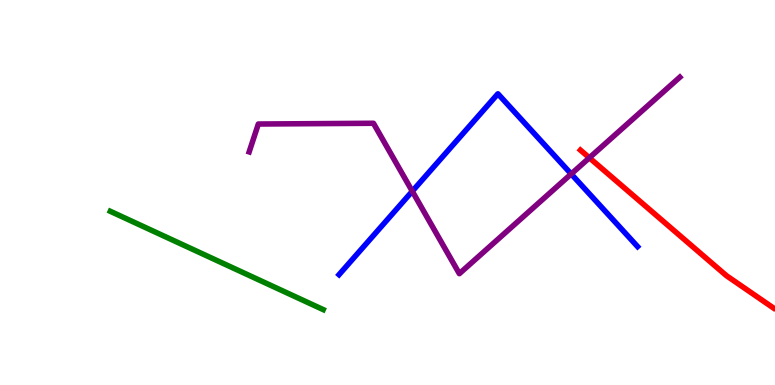[{'lines': ['blue', 'red'], 'intersections': []}, {'lines': ['green', 'red'], 'intersections': []}, {'lines': ['purple', 'red'], 'intersections': [{'x': 7.6, 'y': 5.9}]}, {'lines': ['blue', 'green'], 'intersections': []}, {'lines': ['blue', 'purple'], 'intersections': [{'x': 5.32, 'y': 5.03}, {'x': 7.37, 'y': 5.48}]}, {'lines': ['green', 'purple'], 'intersections': []}]